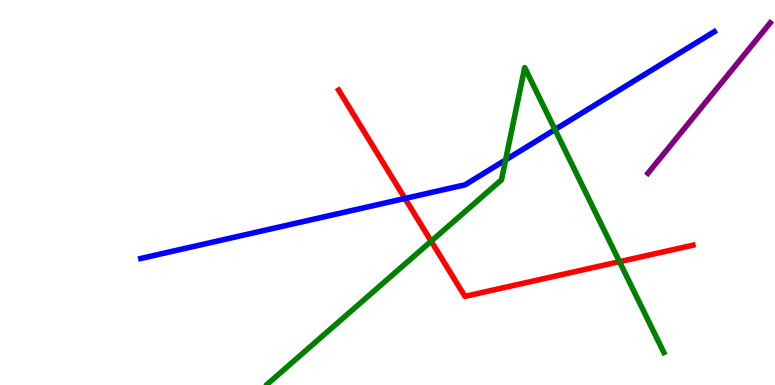[{'lines': ['blue', 'red'], 'intersections': [{'x': 5.23, 'y': 4.85}]}, {'lines': ['green', 'red'], 'intersections': [{'x': 5.56, 'y': 3.73}, {'x': 7.99, 'y': 3.2}]}, {'lines': ['purple', 'red'], 'intersections': []}, {'lines': ['blue', 'green'], 'intersections': [{'x': 6.52, 'y': 5.85}, {'x': 7.16, 'y': 6.63}]}, {'lines': ['blue', 'purple'], 'intersections': []}, {'lines': ['green', 'purple'], 'intersections': []}]